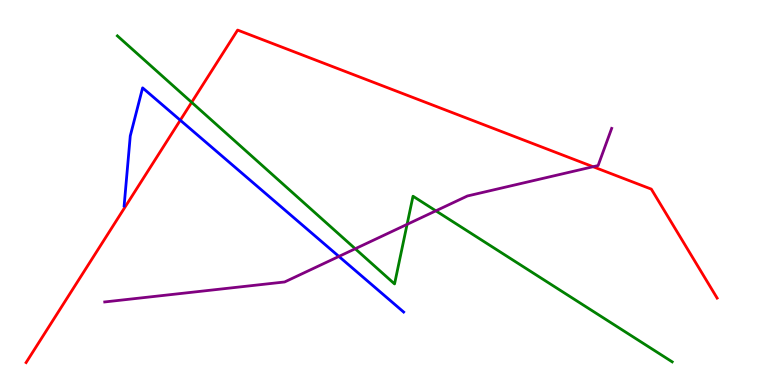[{'lines': ['blue', 'red'], 'intersections': [{'x': 2.33, 'y': 6.88}]}, {'lines': ['green', 'red'], 'intersections': [{'x': 2.47, 'y': 7.34}]}, {'lines': ['purple', 'red'], 'intersections': [{'x': 7.65, 'y': 5.67}]}, {'lines': ['blue', 'green'], 'intersections': []}, {'lines': ['blue', 'purple'], 'intersections': [{'x': 4.37, 'y': 3.34}]}, {'lines': ['green', 'purple'], 'intersections': [{'x': 4.58, 'y': 3.54}, {'x': 5.25, 'y': 4.17}, {'x': 5.62, 'y': 4.52}]}]